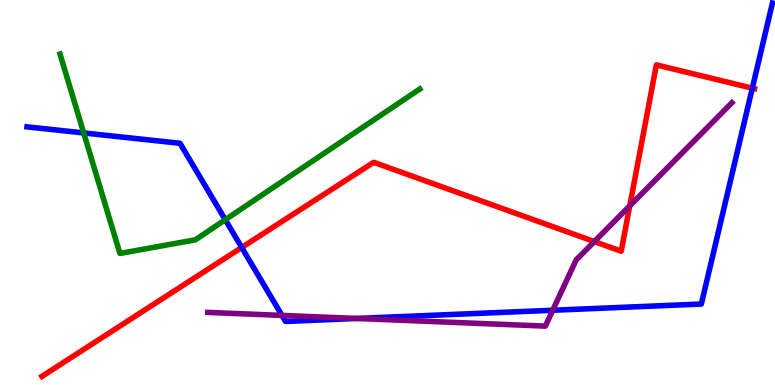[{'lines': ['blue', 'red'], 'intersections': [{'x': 3.12, 'y': 3.57}, {'x': 9.71, 'y': 7.71}]}, {'lines': ['green', 'red'], 'intersections': []}, {'lines': ['purple', 'red'], 'intersections': [{'x': 7.67, 'y': 3.73}, {'x': 8.13, 'y': 4.65}]}, {'lines': ['blue', 'green'], 'intersections': [{'x': 1.08, 'y': 6.55}, {'x': 2.91, 'y': 4.29}]}, {'lines': ['blue', 'purple'], 'intersections': [{'x': 3.64, 'y': 1.81}, {'x': 4.6, 'y': 1.73}, {'x': 7.13, 'y': 1.94}]}, {'lines': ['green', 'purple'], 'intersections': []}]